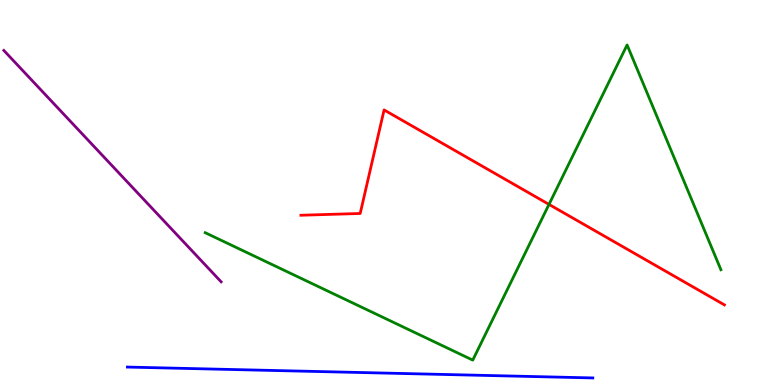[{'lines': ['blue', 'red'], 'intersections': []}, {'lines': ['green', 'red'], 'intersections': [{'x': 7.08, 'y': 4.69}]}, {'lines': ['purple', 'red'], 'intersections': []}, {'lines': ['blue', 'green'], 'intersections': []}, {'lines': ['blue', 'purple'], 'intersections': []}, {'lines': ['green', 'purple'], 'intersections': []}]